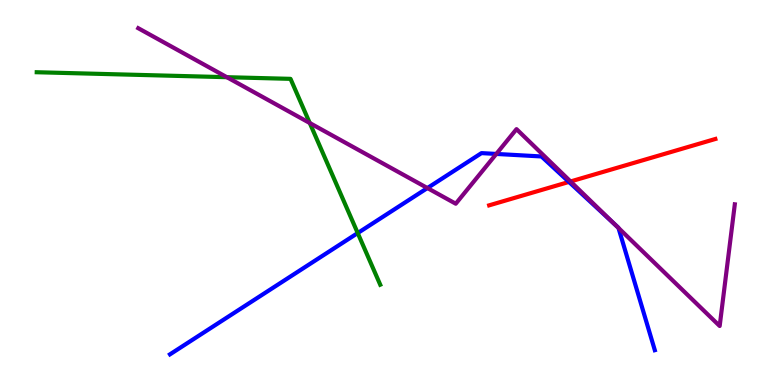[{'lines': ['blue', 'red'], 'intersections': [{'x': 7.34, 'y': 5.27}]}, {'lines': ['green', 'red'], 'intersections': []}, {'lines': ['purple', 'red'], 'intersections': [{'x': 7.36, 'y': 5.29}]}, {'lines': ['blue', 'green'], 'intersections': [{'x': 4.62, 'y': 3.95}]}, {'lines': ['blue', 'purple'], 'intersections': [{'x': 5.51, 'y': 5.12}, {'x': 6.4, 'y': 6.0}, {'x': 7.94, 'y': 4.16}, {'x': 7.98, 'y': 4.08}]}, {'lines': ['green', 'purple'], 'intersections': [{'x': 2.93, 'y': 7.99}, {'x': 4.0, 'y': 6.8}]}]